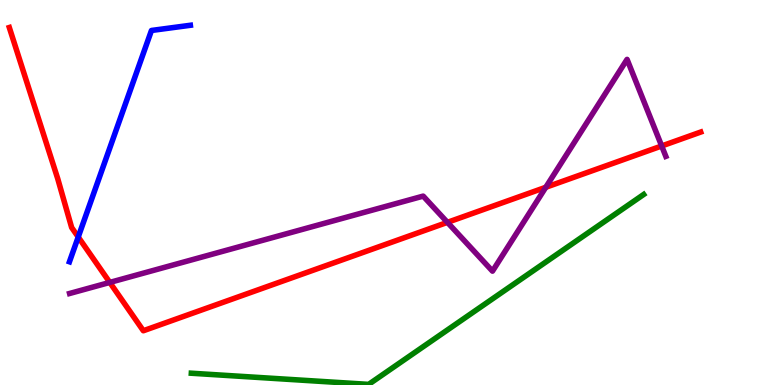[{'lines': ['blue', 'red'], 'intersections': [{'x': 1.01, 'y': 3.84}]}, {'lines': ['green', 'red'], 'intersections': []}, {'lines': ['purple', 'red'], 'intersections': [{'x': 1.42, 'y': 2.66}, {'x': 5.77, 'y': 4.22}, {'x': 7.04, 'y': 5.14}, {'x': 8.54, 'y': 6.21}]}, {'lines': ['blue', 'green'], 'intersections': []}, {'lines': ['blue', 'purple'], 'intersections': []}, {'lines': ['green', 'purple'], 'intersections': []}]